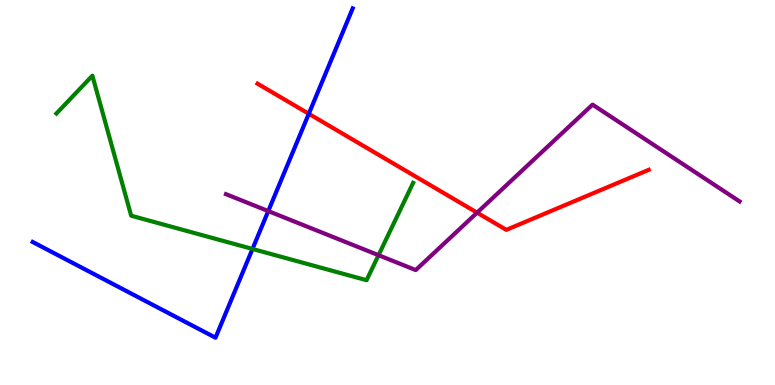[{'lines': ['blue', 'red'], 'intersections': [{'x': 3.98, 'y': 7.04}]}, {'lines': ['green', 'red'], 'intersections': []}, {'lines': ['purple', 'red'], 'intersections': [{'x': 6.16, 'y': 4.48}]}, {'lines': ['blue', 'green'], 'intersections': [{'x': 3.26, 'y': 3.53}]}, {'lines': ['blue', 'purple'], 'intersections': [{'x': 3.46, 'y': 4.52}]}, {'lines': ['green', 'purple'], 'intersections': [{'x': 4.88, 'y': 3.37}]}]